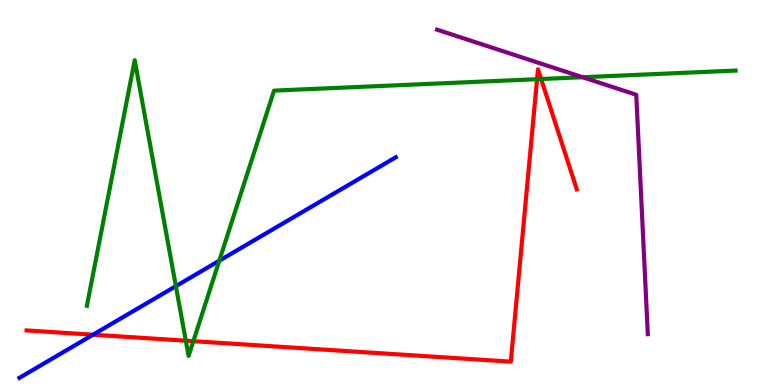[{'lines': ['blue', 'red'], 'intersections': [{'x': 1.2, 'y': 1.31}]}, {'lines': ['green', 'red'], 'intersections': [{'x': 2.4, 'y': 1.15}, {'x': 2.5, 'y': 1.14}, {'x': 6.93, 'y': 7.94}, {'x': 6.98, 'y': 7.95}]}, {'lines': ['purple', 'red'], 'intersections': []}, {'lines': ['blue', 'green'], 'intersections': [{'x': 2.27, 'y': 2.57}, {'x': 2.83, 'y': 3.23}]}, {'lines': ['blue', 'purple'], 'intersections': []}, {'lines': ['green', 'purple'], 'intersections': [{'x': 7.52, 'y': 7.99}]}]